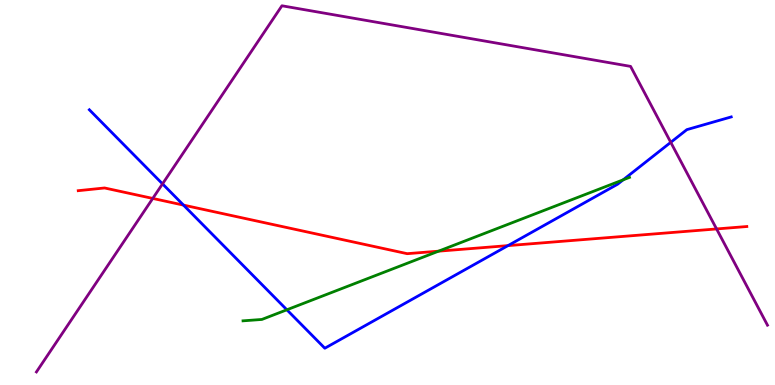[{'lines': ['blue', 'red'], 'intersections': [{'x': 2.37, 'y': 4.67}, {'x': 6.55, 'y': 3.62}]}, {'lines': ['green', 'red'], 'intersections': [{'x': 5.66, 'y': 3.48}]}, {'lines': ['purple', 'red'], 'intersections': [{'x': 1.97, 'y': 4.85}, {'x': 9.25, 'y': 4.05}]}, {'lines': ['blue', 'green'], 'intersections': [{'x': 3.7, 'y': 1.95}, {'x': 8.04, 'y': 5.33}]}, {'lines': ['blue', 'purple'], 'intersections': [{'x': 2.1, 'y': 5.22}, {'x': 8.65, 'y': 6.3}]}, {'lines': ['green', 'purple'], 'intersections': []}]